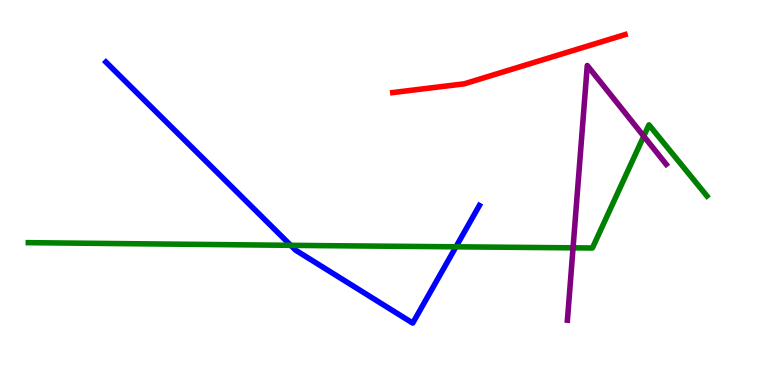[{'lines': ['blue', 'red'], 'intersections': []}, {'lines': ['green', 'red'], 'intersections': []}, {'lines': ['purple', 'red'], 'intersections': []}, {'lines': ['blue', 'green'], 'intersections': [{'x': 3.75, 'y': 3.63}, {'x': 5.88, 'y': 3.59}]}, {'lines': ['blue', 'purple'], 'intersections': []}, {'lines': ['green', 'purple'], 'intersections': [{'x': 7.39, 'y': 3.56}, {'x': 8.31, 'y': 6.46}]}]